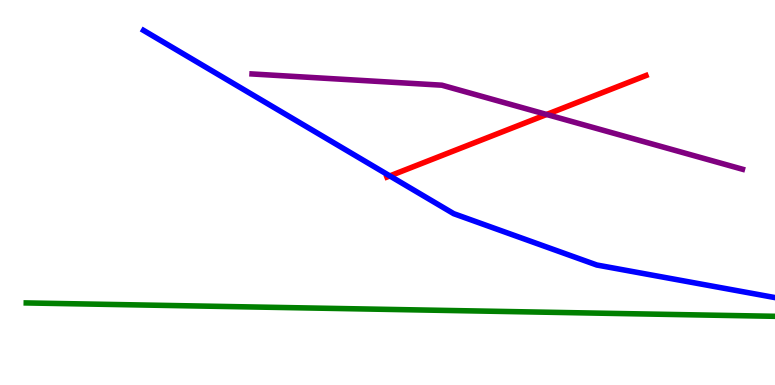[{'lines': ['blue', 'red'], 'intersections': [{'x': 5.03, 'y': 5.43}]}, {'lines': ['green', 'red'], 'intersections': []}, {'lines': ['purple', 'red'], 'intersections': [{'x': 7.05, 'y': 7.03}]}, {'lines': ['blue', 'green'], 'intersections': []}, {'lines': ['blue', 'purple'], 'intersections': []}, {'lines': ['green', 'purple'], 'intersections': []}]